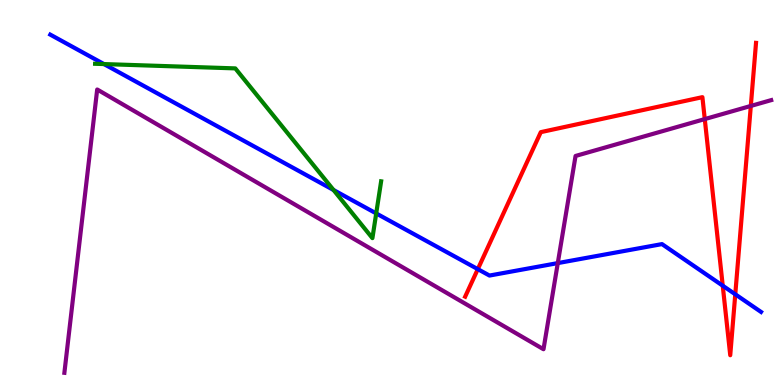[{'lines': ['blue', 'red'], 'intersections': [{'x': 6.17, 'y': 3.01}, {'x': 9.33, 'y': 2.58}, {'x': 9.49, 'y': 2.36}]}, {'lines': ['green', 'red'], 'intersections': []}, {'lines': ['purple', 'red'], 'intersections': [{'x': 9.09, 'y': 6.91}, {'x': 9.69, 'y': 7.25}]}, {'lines': ['blue', 'green'], 'intersections': [{'x': 1.34, 'y': 8.34}, {'x': 4.3, 'y': 5.06}, {'x': 4.85, 'y': 4.46}]}, {'lines': ['blue', 'purple'], 'intersections': [{'x': 7.2, 'y': 3.17}]}, {'lines': ['green', 'purple'], 'intersections': []}]